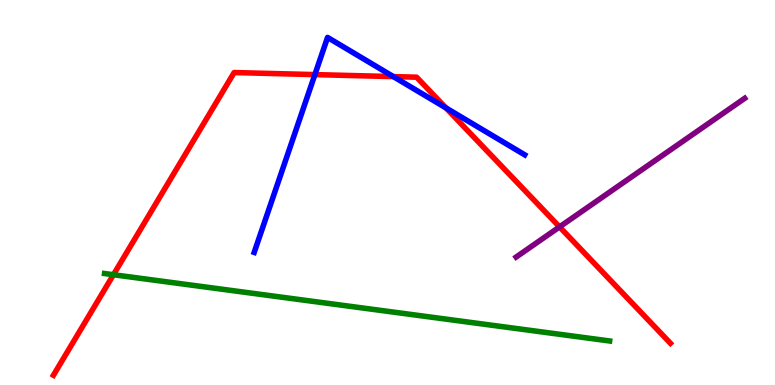[{'lines': ['blue', 'red'], 'intersections': [{'x': 4.06, 'y': 8.06}, {'x': 5.08, 'y': 8.01}, {'x': 5.75, 'y': 7.2}]}, {'lines': ['green', 'red'], 'intersections': [{'x': 1.46, 'y': 2.86}]}, {'lines': ['purple', 'red'], 'intersections': [{'x': 7.22, 'y': 4.11}]}, {'lines': ['blue', 'green'], 'intersections': []}, {'lines': ['blue', 'purple'], 'intersections': []}, {'lines': ['green', 'purple'], 'intersections': []}]